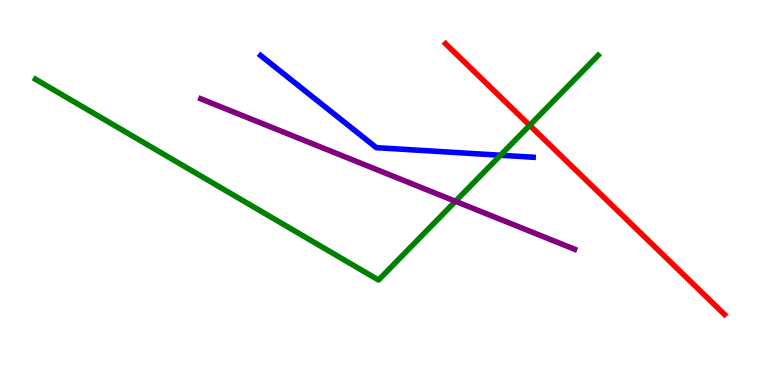[{'lines': ['blue', 'red'], 'intersections': []}, {'lines': ['green', 'red'], 'intersections': [{'x': 6.83, 'y': 6.74}]}, {'lines': ['purple', 'red'], 'intersections': []}, {'lines': ['blue', 'green'], 'intersections': [{'x': 6.46, 'y': 5.97}]}, {'lines': ['blue', 'purple'], 'intersections': []}, {'lines': ['green', 'purple'], 'intersections': [{'x': 5.88, 'y': 4.77}]}]